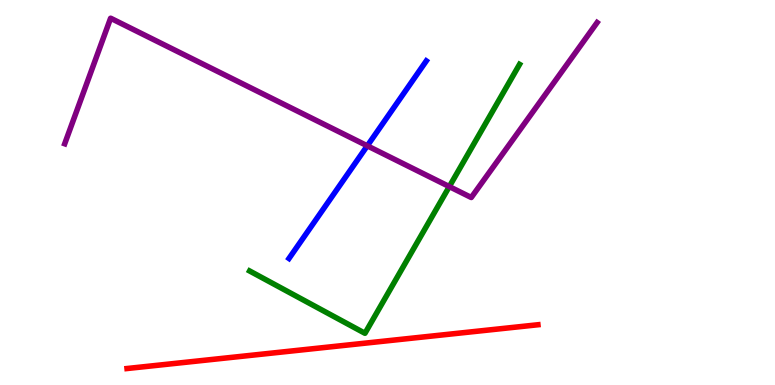[{'lines': ['blue', 'red'], 'intersections': []}, {'lines': ['green', 'red'], 'intersections': []}, {'lines': ['purple', 'red'], 'intersections': []}, {'lines': ['blue', 'green'], 'intersections': []}, {'lines': ['blue', 'purple'], 'intersections': [{'x': 4.74, 'y': 6.21}]}, {'lines': ['green', 'purple'], 'intersections': [{'x': 5.8, 'y': 5.15}]}]